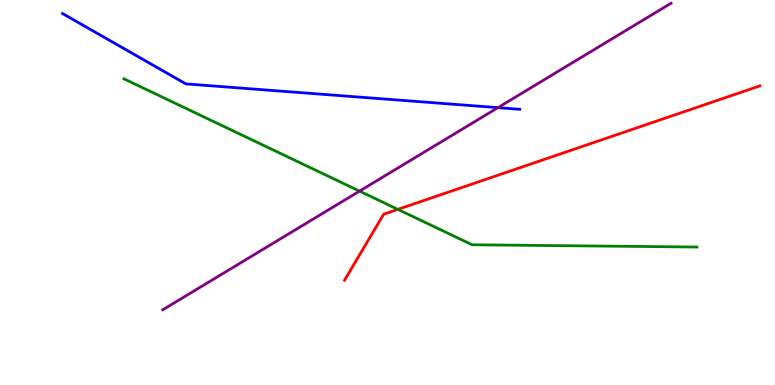[{'lines': ['blue', 'red'], 'intersections': []}, {'lines': ['green', 'red'], 'intersections': [{'x': 5.13, 'y': 4.56}]}, {'lines': ['purple', 'red'], 'intersections': []}, {'lines': ['blue', 'green'], 'intersections': []}, {'lines': ['blue', 'purple'], 'intersections': [{'x': 6.43, 'y': 7.2}]}, {'lines': ['green', 'purple'], 'intersections': [{'x': 4.64, 'y': 5.04}]}]